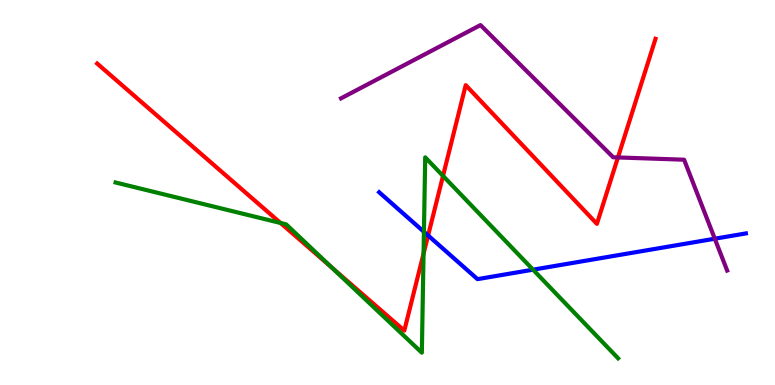[{'lines': ['blue', 'red'], 'intersections': [{'x': 5.52, 'y': 3.88}]}, {'lines': ['green', 'red'], 'intersections': [{'x': 3.62, 'y': 4.21}, {'x': 4.28, 'y': 3.05}, {'x': 5.47, 'y': 3.41}, {'x': 5.72, 'y': 5.43}]}, {'lines': ['purple', 'red'], 'intersections': [{'x': 7.97, 'y': 5.91}]}, {'lines': ['blue', 'green'], 'intersections': [{'x': 5.47, 'y': 3.98}, {'x': 6.88, 'y': 3.0}]}, {'lines': ['blue', 'purple'], 'intersections': [{'x': 9.22, 'y': 3.8}]}, {'lines': ['green', 'purple'], 'intersections': []}]